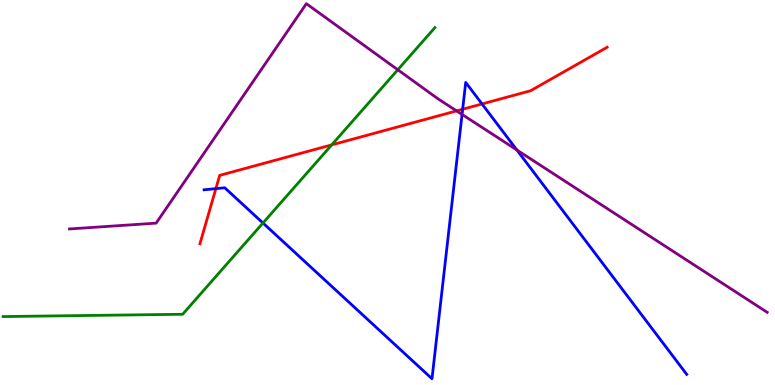[{'lines': ['blue', 'red'], 'intersections': [{'x': 2.79, 'y': 5.1}, {'x': 5.97, 'y': 7.16}, {'x': 6.22, 'y': 7.3}]}, {'lines': ['green', 'red'], 'intersections': [{'x': 4.28, 'y': 6.24}]}, {'lines': ['purple', 'red'], 'intersections': [{'x': 5.89, 'y': 7.12}]}, {'lines': ['blue', 'green'], 'intersections': [{'x': 3.39, 'y': 4.21}]}, {'lines': ['blue', 'purple'], 'intersections': [{'x': 5.96, 'y': 7.03}, {'x': 6.67, 'y': 6.1}]}, {'lines': ['green', 'purple'], 'intersections': [{'x': 5.13, 'y': 8.19}]}]